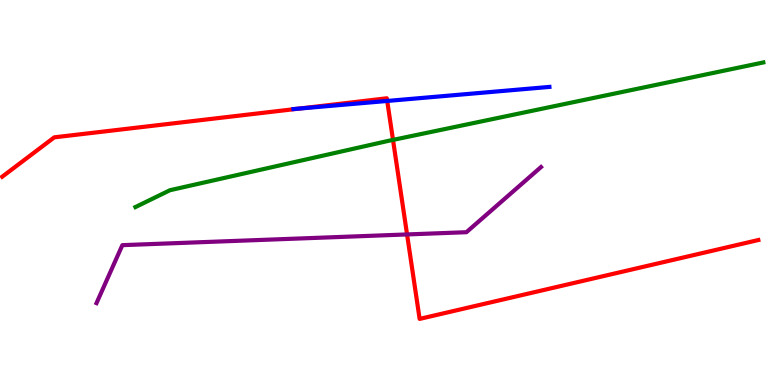[{'lines': ['blue', 'red'], 'intersections': [{'x': 3.86, 'y': 7.18}, {'x': 5.0, 'y': 7.38}]}, {'lines': ['green', 'red'], 'intersections': [{'x': 5.07, 'y': 6.37}]}, {'lines': ['purple', 'red'], 'intersections': [{'x': 5.25, 'y': 3.91}]}, {'lines': ['blue', 'green'], 'intersections': []}, {'lines': ['blue', 'purple'], 'intersections': []}, {'lines': ['green', 'purple'], 'intersections': []}]